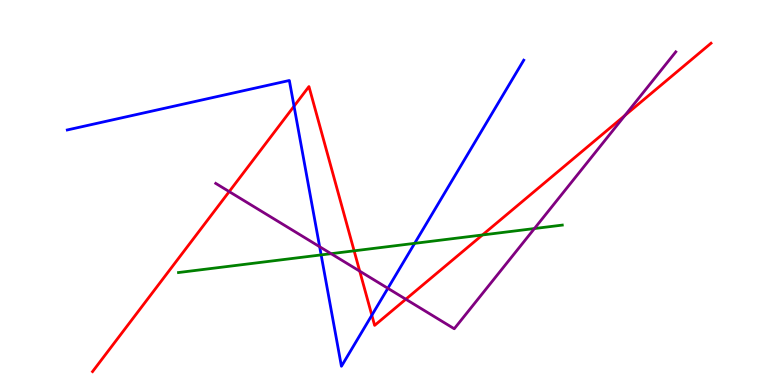[{'lines': ['blue', 'red'], 'intersections': [{'x': 3.79, 'y': 7.24}, {'x': 4.8, 'y': 1.81}]}, {'lines': ['green', 'red'], 'intersections': [{'x': 4.57, 'y': 3.48}, {'x': 6.22, 'y': 3.9}]}, {'lines': ['purple', 'red'], 'intersections': [{'x': 2.96, 'y': 5.02}, {'x': 4.64, 'y': 2.96}, {'x': 5.24, 'y': 2.23}, {'x': 8.06, 'y': 7.0}]}, {'lines': ['blue', 'green'], 'intersections': [{'x': 4.14, 'y': 3.38}, {'x': 5.35, 'y': 3.68}]}, {'lines': ['blue', 'purple'], 'intersections': [{'x': 4.12, 'y': 3.59}, {'x': 5.0, 'y': 2.51}]}, {'lines': ['green', 'purple'], 'intersections': [{'x': 4.27, 'y': 3.41}, {'x': 6.9, 'y': 4.06}]}]